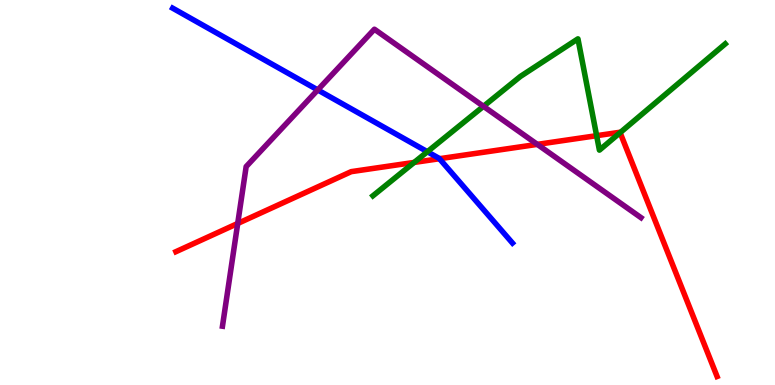[{'lines': ['blue', 'red'], 'intersections': [{'x': 5.67, 'y': 5.88}]}, {'lines': ['green', 'red'], 'intersections': [{'x': 5.34, 'y': 5.78}, {'x': 7.7, 'y': 6.48}, {'x': 8.0, 'y': 6.55}]}, {'lines': ['purple', 'red'], 'intersections': [{'x': 3.07, 'y': 4.2}, {'x': 6.93, 'y': 6.25}]}, {'lines': ['blue', 'green'], 'intersections': [{'x': 5.51, 'y': 6.06}]}, {'lines': ['blue', 'purple'], 'intersections': [{'x': 4.1, 'y': 7.66}]}, {'lines': ['green', 'purple'], 'intersections': [{'x': 6.24, 'y': 7.24}]}]